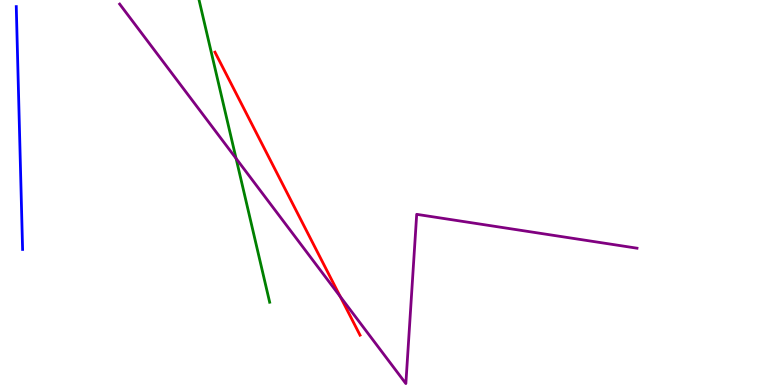[{'lines': ['blue', 'red'], 'intersections': []}, {'lines': ['green', 'red'], 'intersections': []}, {'lines': ['purple', 'red'], 'intersections': [{'x': 4.39, 'y': 2.3}]}, {'lines': ['blue', 'green'], 'intersections': []}, {'lines': ['blue', 'purple'], 'intersections': []}, {'lines': ['green', 'purple'], 'intersections': [{'x': 3.05, 'y': 5.88}]}]